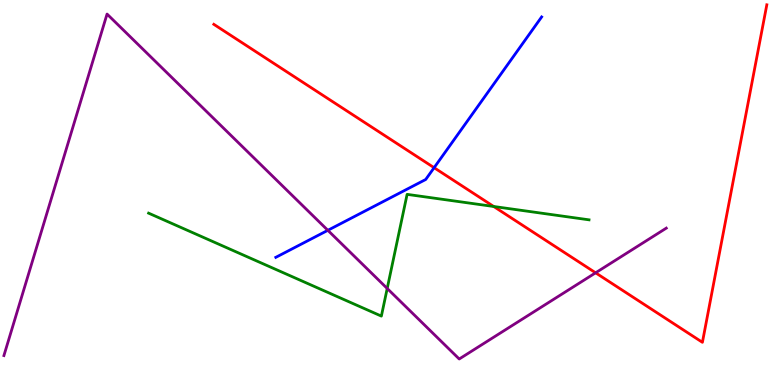[{'lines': ['blue', 'red'], 'intersections': [{'x': 5.6, 'y': 5.64}]}, {'lines': ['green', 'red'], 'intersections': [{'x': 6.37, 'y': 4.64}]}, {'lines': ['purple', 'red'], 'intersections': [{'x': 7.69, 'y': 2.91}]}, {'lines': ['blue', 'green'], 'intersections': []}, {'lines': ['blue', 'purple'], 'intersections': [{'x': 4.23, 'y': 4.02}]}, {'lines': ['green', 'purple'], 'intersections': [{'x': 5.0, 'y': 2.51}]}]